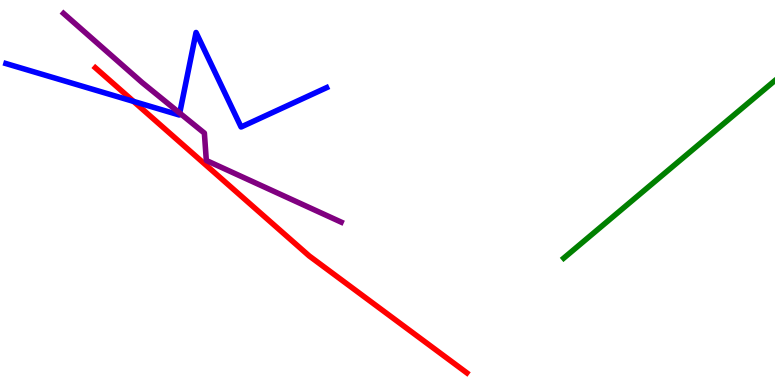[{'lines': ['blue', 'red'], 'intersections': [{'x': 1.72, 'y': 7.37}]}, {'lines': ['green', 'red'], 'intersections': []}, {'lines': ['purple', 'red'], 'intersections': []}, {'lines': ['blue', 'green'], 'intersections': []}, {'lines': ['blue', 'purple'], 'intersections': [{'x': 2.32, 'y': 7.06}]}, {'lines': ['green', 'purple'], 'intersections': []}]